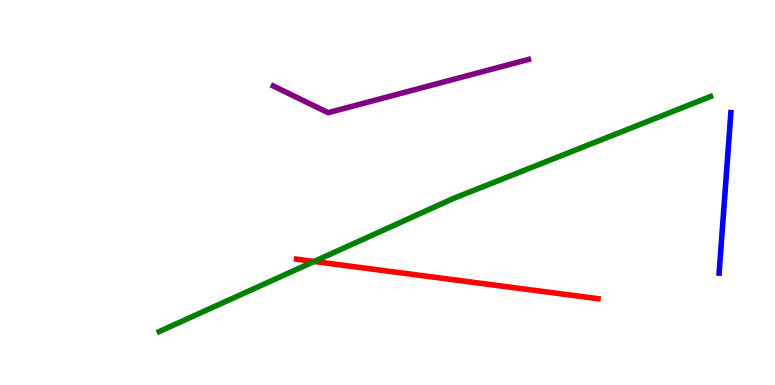[{'lines': ['blue', 'red'], 'intersections': []}, {'lines': ['green', 'red'], 'intersections': [{'x': 4.05, 'y': 3.21}]}, {'lines': ['purple', 'red'], 'intersections': []}, {'lines': ['blue', 'green'], 'intersections': []}, {'lines': ['blue', 'purple'], 'intersections': []}, {'lines': ['green', 'purple'], 'intersections': []}]